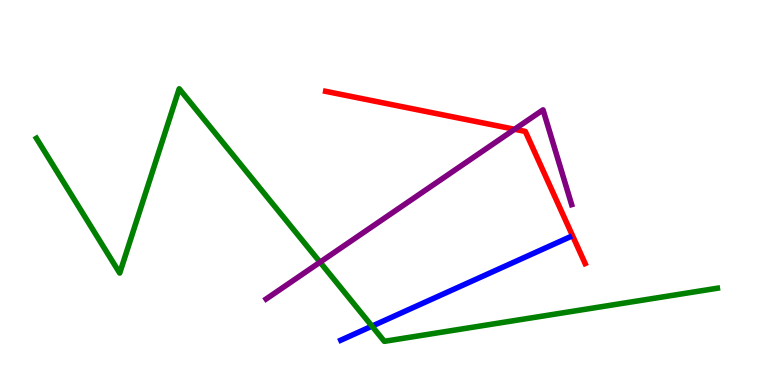[{'lines': ['blue', 'red'], 'intersections': []}, {'lines': ['green', 'red'], 'intersections': []}, {'lines': ['purple', 'red'], 'intersections': [{'x': 6.64, 'y': 6.64}]}, {'lines': ['blue', 'green'], 'intersections': [{'x': 4.8, 'y': 1.53}]}, {'lines': ['blue', 'purple'], 'intersections': []}, {'lines': ['green', 'purple'], 'intersections': [{'x': 4.13, 'y': 3.19}]}]